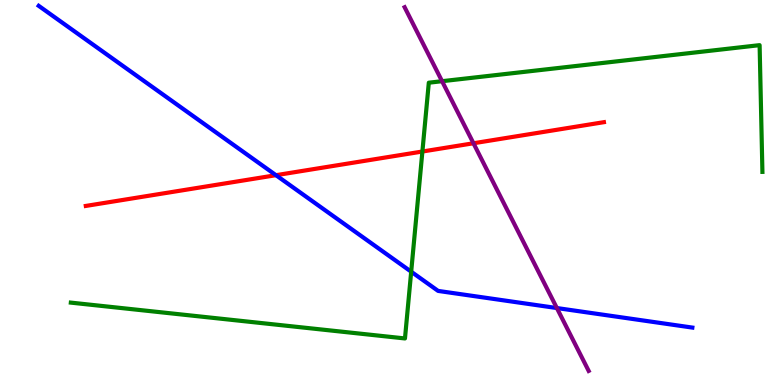[{'lines': ['blue', 'red'], 'intersections': [{'x': 3.56, 'y': 5.45}]}, {'lines': ['green', 'red'], 'intersections': [{'x': 5.45, 'y': 6.06}]}, {'lines': ['purple', 'red'], 'intersections': [{'x': 6.11, 'y': 6.28}]}, {'lines': ['blue', 'green'], 'intersections': [{'x': 5.31, 'y': 2.94}]}, {'lines': ['blue', 'purple'], 'intersections': [{'x': 7.19, 'y': 2.0}]}, {'lines': ['green', 'purple'], 'intersections': [{'x': 5.7, 'y': 7.89}]}]